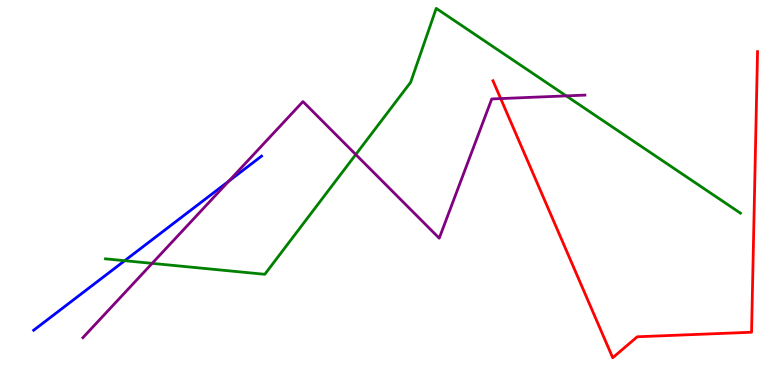[{'lines': ['blue', 'red'], 'intersections': []}, {'lines': ['green', 'red'], 'intersections': []}, {'lines': ['purple', 'red'], 'intersections': [{'x': 6.46, 'y': 7.44}]}, {'lines': ['blue', 'green'], 'intersections': [{'x': 1.61, 'y': 3.23}]}, {'lines': ['blue', 'purple'], 'intersections': [{'x': 2.95, 'y': 5.29}]}, {'lines': ['green', 'purple'], 'intersections': [{'x': 1.96, 'y': 3.16}, {'x': 4.59, 'y': 5.99}, {'x': 7.31, 'y': 7.51}]}]